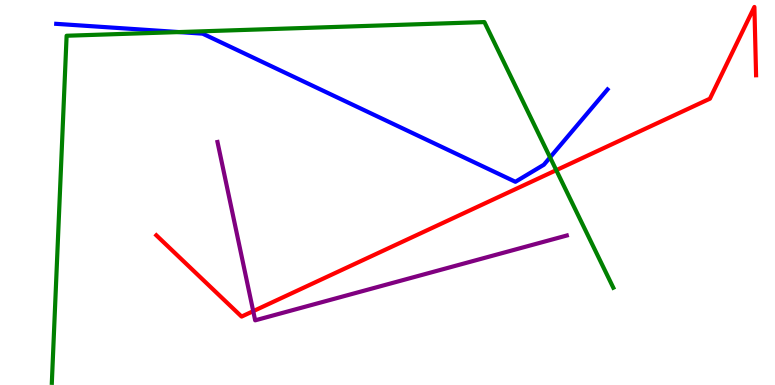[{'lines': ['blue', 'red'], 'intersections': []}, {'lines': ['green', 'red'], 'intersections': [{'x': 7.18, 'y': 5.58}]}, {'lines': ['purple', 'red'], 'intersections': [{'x': 3.27, 'y': 1.92}]}, {'lines': ['blue', 'green'], 'intersections': [{'x': 2.31, 'y': 9.17}, {'x': 7.1, 'y': 5.91}]}, {'lines': ['blue', 'purple'], 'intersections': []}, {'lines': ['green', 'purple'], 'intersections': []}]